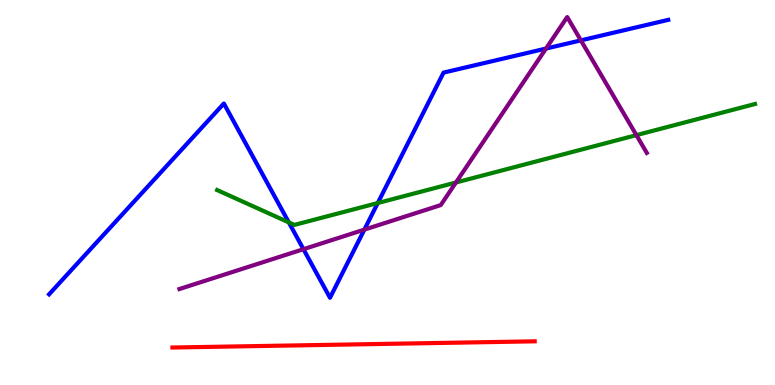[{'lines': ['blue', 'red'], 'intersections': []}, {'lines': ['green', 'red'], 'intersections': []}, {'lines': ['purple', 'red'], 'intersections': []}, {'lines': ['blue', 'green'], 'intersections': [{'x': 3.73, 'y': 4.22}, {'x': 4.87, 'y': 4.73}]}, {'lines': ['blue', 'purple'], 'intersections': [{'x': 3.92, 'y': 3.53}, {'x': 4.7, 'y': 4.04}, {'x': 7.05, 'y': 8.74}, {'x': 7.5, 'y': 8.95}]}, {'lines': ['green', 'purple'], 'intersections': [{'x': 5.88, 'y': 5.26}, {'x': 8.21, 'y': 6.49}]}]